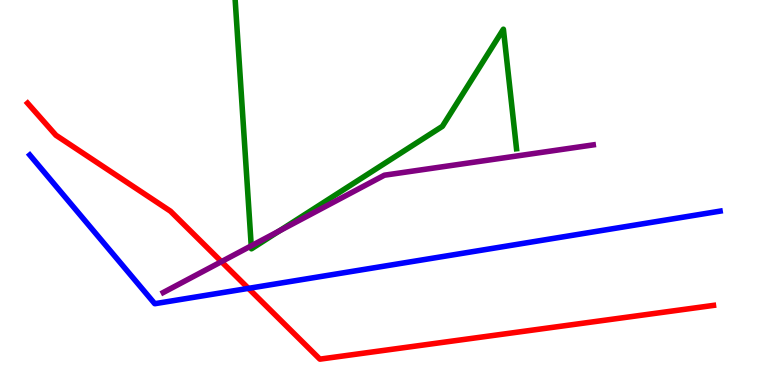[{'lines': ['blue', 'red'], 'intersections': [{'x': 3.21, 'y': 2.51}]}, {'lines': ['green', 'red'], 'intersections': []}, {'lines': ['purple', 'red'], 'intersections': [{'x': 2.86, 'y': 3.2}]}, {'lines': ['blue', 'green'], 'intersections': []}, {'lines': ['blue', 'purple'], 'intersections': []}, {'lines': ['green', 'purple'], 'intersections': [{'x': 3.24, 'y': 3.61}, {'x': 3.6, 'y': 4.0}]}]